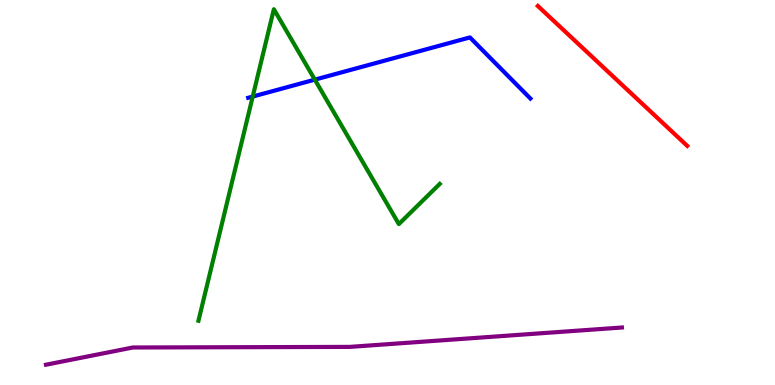[{'lines': ['blue', 'red'], 'intersections': []}, {'lines': ['green', 'red'], 'intersections': []}, {'lines': ['purple', 'red'], 'intersections': []}, {'lines': ['blue', 'green'], 'intersections': [{'x': 3.26, 'y': 7.49}, {'x': 4.06, 'y': 7.93}]}, {'lines': ['blue', 'purple'], 'intersections': []}, {'lines': ['green', 'purple'], 'intersections': []}]